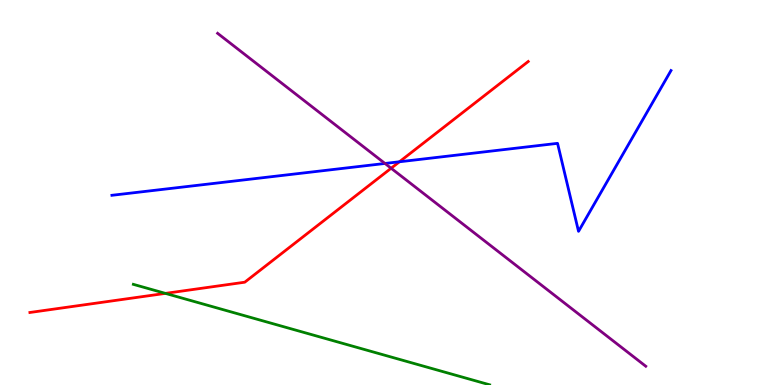[{'lines': ['blue', 'red'], 'intersections': [{'x': 5.15, 'y': 5.8}]}, {'lines': ['green', 'red'], 'intersections': [{'x': 2.13, 'y': 2.38}]}, {'lines': ['purple', 'red'], 'intersections': [{'x': 5.05, 'y': 5.63}]}, {'lines': ['blue', 'green'], 'intersections': []}, {'lines': ['blue', 'purple'], 'intersections': [{'x': 4.97, 'y': 5.75}]}, {'lines': ['green', 'purple'], 'intersections': []}]